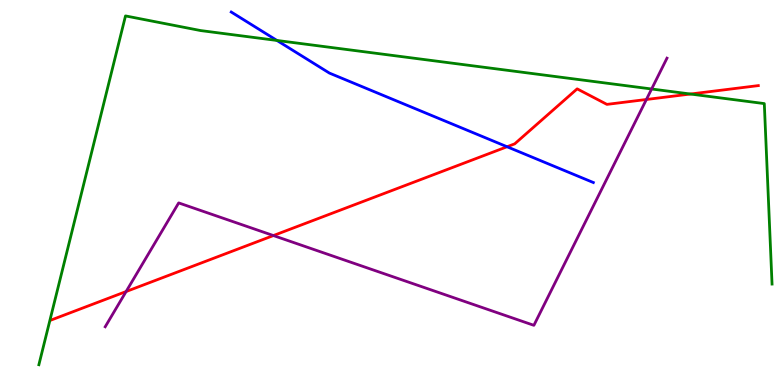[{'lines': ['blue', 'red'], 'intersections': [{'x': 6.54, 'y': 6.19}]}, {'lines': ['green', 'red'], 'intersections': [{'x': 8.91, 'y': 7.56}]}, {'lines': ['purple', 'red'], 'intersections': [{'x': 1.63, 'y': 2.43}, {'x': 3.53, 'y': 3.88}, {'x': 8.34, 'y': 7.42}]}, {'lines': ['blue', 'green'], 'intersections': [{'x': 3.57, 'y': 8.95}]}, {'lines': ['blue', 'purple'], 'intersections': []}, {'lines': ['green', 'purple'], 'intersections': [{'x': 8.41, 'y': 7.69}]}]